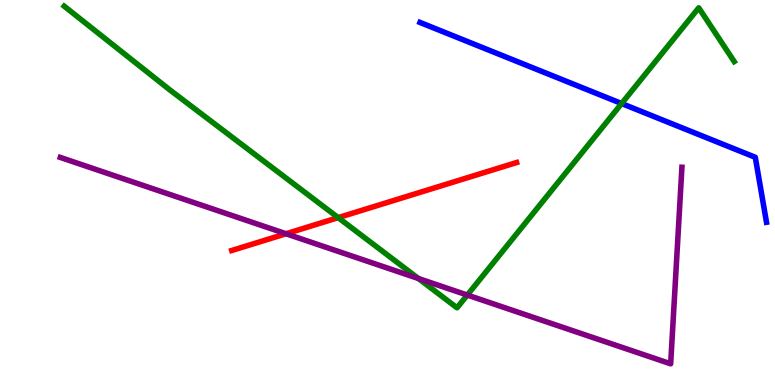[{'lines': ['blue', 'red'], 'intersections': []}, {'lines': ['green', 'red'], 'intersections': [{'x': 4.36, 'y': 4.35}]}, {'lines': ['purple', 'red'], 'intersections': [{'x': 3.69, 'y': 3.93}]}, {'lines': ['blue', 'green'], 'intersections': [{'x': 8.02, 'y': 7.31}]}, {'lines': ['blue', 'purple'], 'intersections': []}, {'lines': ['green', 'purple'], 'intersections': [{'x': 5.4, 'y': 2.77}, {'x': 6.03, 'y': 2.34}]}]